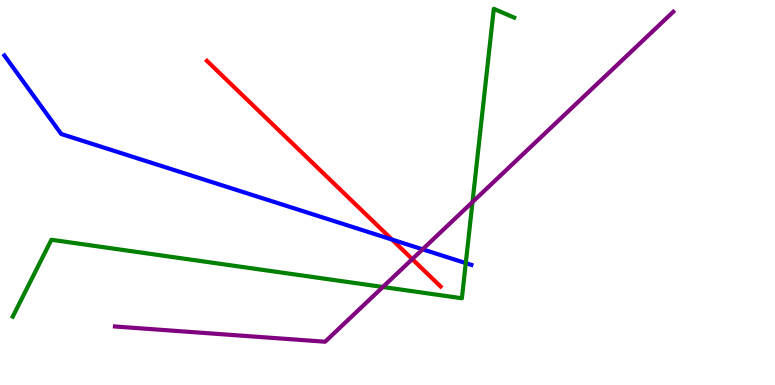[{'lines': ['blue', 'red'], 'intersections': [{'x': 5.06, 'y': 3.78}]}, {'lines': ['green', 'red'], 'intersections': []}, {'lines': ['purple', 'red'], 'intersections': [{'x': 5.32, 'y': 3.27}]}, {'lines': ['blue', 'green'], 'intersections': [{'x': 6.01, 'y': 3.17}]}, {'lines': ['blue', 'purple'], 'intersections': [{'x': 5.45, 'y': 3.52}]}, {'lines': ['green', 'purple'], 'intersections': [{'x': 4.94, 'y': 2.55}, {'x': 6.1, 'y': 4.75}]}]